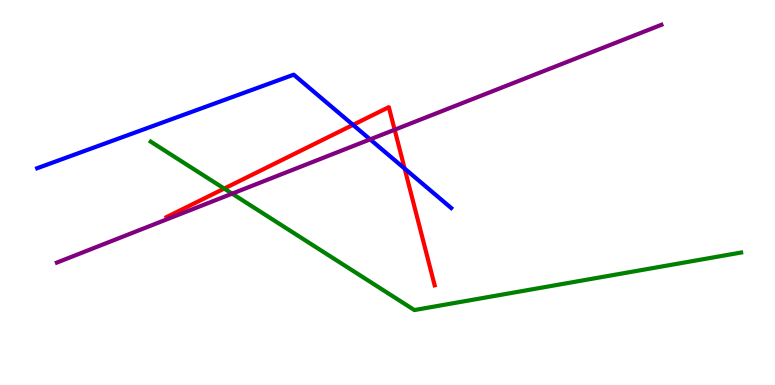[{'lines': ['blue', 'red'], 'intersections': [{'x': 4.56, 'y': 6.76}, {'x': 5.22, 'y': 5.62}]}, {'lines': ['green', 'red'], 'intersections': [{'x': 2.89, 'y': 5.1}]}, {'lines': ['purple', 'red'], 'intersections': [{'x': 5.09, 'y': 6.63}]}, {'lines': ['blue', 'green'], 'intersections': []}, {'lines': ['blue', 'purple'], 'intersections': [{'x': 4.78, 'y': 6.38}]}, {'lines': ['green', 'purple'], 'intersections': [{'x': 3.0, 'y': 4.97}]}]